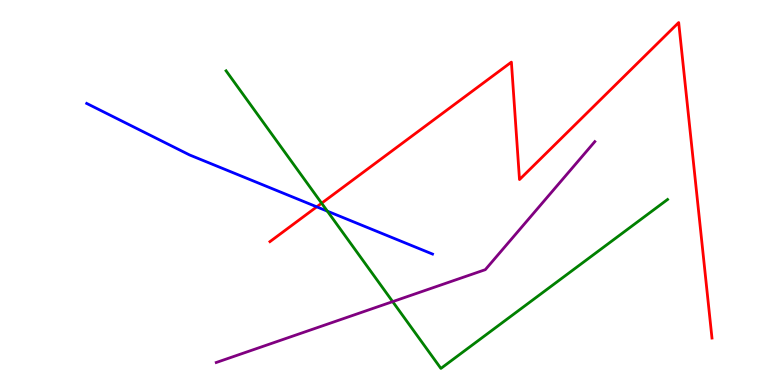[{'lines': ['blue', 'red'], 'intersections': [{'x': 4.09, 'y': 4.63}]}, {'lines': ['green', 'red'], 'intersections': [{'x': 4.15, 'y': 4.72}]}, {'lines': ['purple', 'red'], 'intersections': []}, {'lines': ['blue', 'green'], 'intersections': [{'x': 4.22, 'y': 4.52}]}, {'lines': ['blue', 'purple'], 'intersections': []}, {'lines': ['green', 'purple'], 'intersections': [{'x': 5.07, 'y': 2.17}]}]